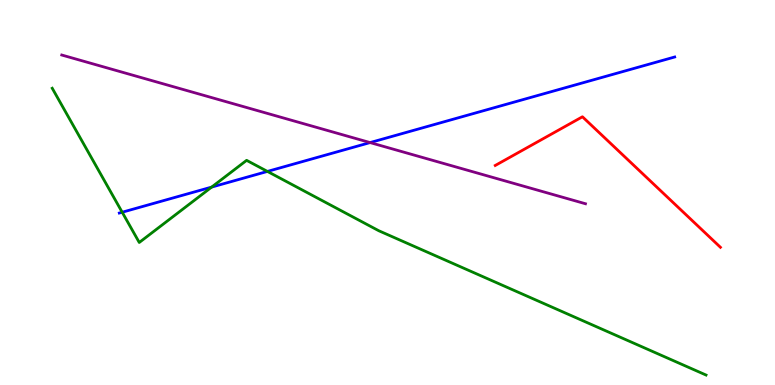[{'lines': ['blue', 'red'], 'intersections': []}, {'lines': ['green', 'red'], 'intersections': []}, {'lines': ['purple', 'red'], 'intersections': []}, {'lines': ['blue', 'green'], 'intersections': [{'x': 1.58, 'y': 4.49}, {'x': 2.73, 'y': 5.14}, {'x': 3.45, 'y': 5.55}]}, {'lines': ['blue', 'purple'], 'intersections': [{'x': 4.78, 'y': 6.3}]}, {'lines': ['green', 'purple'], 'intersections': []}]